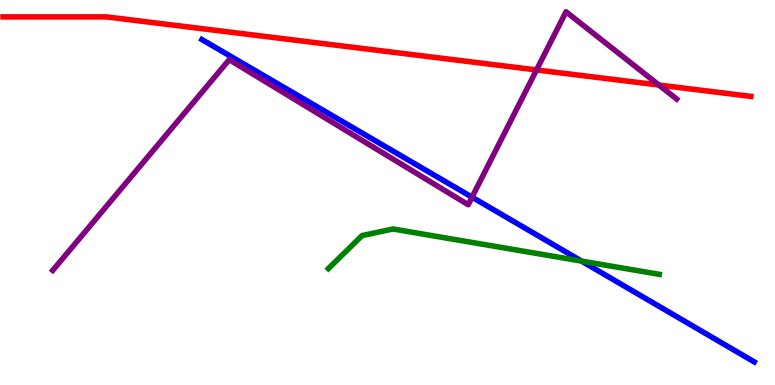[{'lines': ['blue', 'red'], 'intersections': []}, {'lines': ['green', 'red'], 'intersections': []}, {'lines': ['purple', 'red'], 'intersections': [{'x': 6.92, 'y': 8.18}, {'x': 8.5, 'y': 7.79}]}, {'lines': ['blue', 'green'], 'intersections': [{'x': 7.5, 'y': 3.22}]}, {'lines': ['blue', 'purple'], 'intersections': [{'x': 6.09, 'y': 4.88}]}, {'lines': ['green', 'purple'], 'intersections': []}]